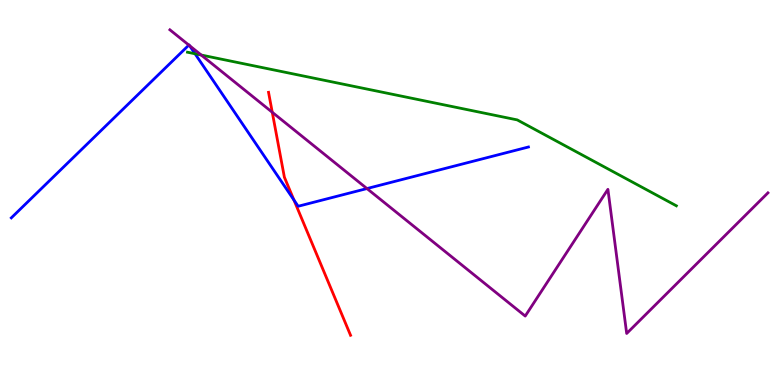[{'lines': ['blue', 'red'], 'intersections': [{'x': 3.79, 'y': 4.8}]}, {'lines': ['green', 'red'], 'intersections': []}, {'lines': ['purple', 'red'], 'intersections': [{'x': 3.51, 'y': 7.08}]}, {'lines': ['blue', 'green'], 'intersections': [{'x': 2.52, 'y': 8.6}]}, {'lines': ['blue', 'purple'], 'intersections': [{'x': 2.44, 'y': 8.83}, {'x': 2.45, 'y': 8.82}, {'x': 4.73, 'y': 5.1}]}, {'lines': ['green', 'purple'], 'intersections': [{'x': 2.6, 'y': 8.57}]}]